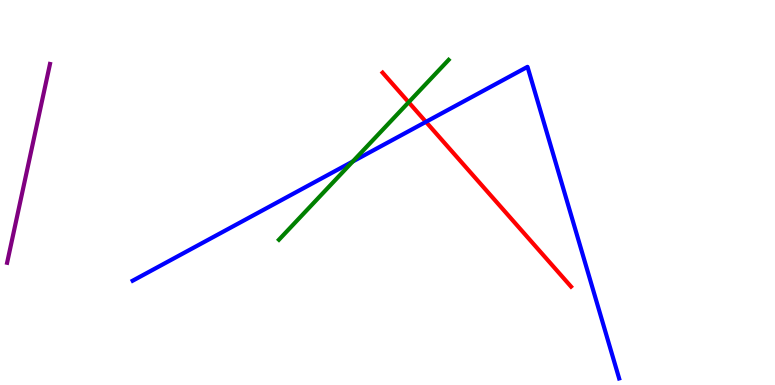[{'lines': ['blue', 'red'], 'intersections': [{'x': 5.5, 'y': 6.83}]}, {'lines': ['green', 'red'], 'intersections': [{'x': 5.27, 'y': 7.34}]}, {'lines': ['purple', 'red'], 'intersections': []}, {'lines': ['blue', 'green'], 'intersections': [{'x': 4.55, 'y': 5.81}]}, {'lines': ['blue', 'purple'], 'intersections': []}, {'lines': ['green', 'purple'], 'intersections': []}]